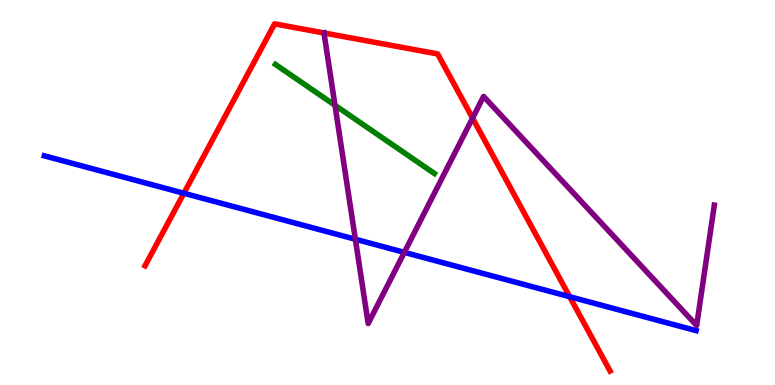[{'lines': ['blue', 'red'], 'intersections': [{'x': 2.37, 'y': 4.98}, {'x': 7.35, 'y': 2.29}]}, {'lines': ['green', 'red'], 'intersections': []}, {'lines': ['purple', 'red'], 'intersections': [{'x': 4.18, 'y': 9.14}, {'x': 6.1, 'y': 6.93}]}, {'lines': ['blue', 'green'], 'intersections': []}, {'lines': ['blue', 'purple'], 'intersections': [{'x': 4.59, 'y': 3.79}, {'x': 5.22, 'y': 3.44}]}, {'lines': ['green', 'purple'], 'intersections': [{'x': 4.32, 'y': 7.27}]}]